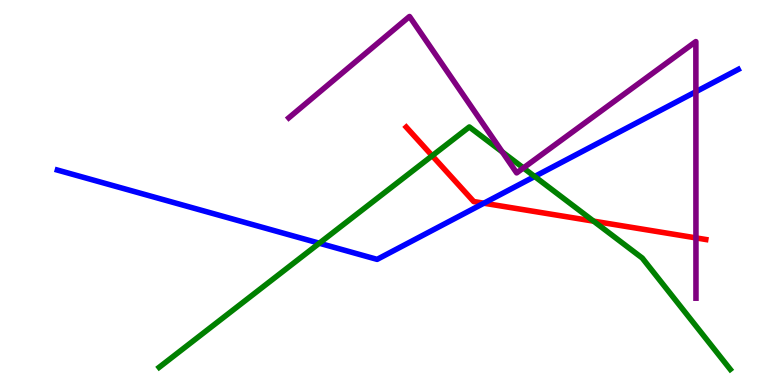[{'lines': ['blue', 'red'], 'intersections': [{'x': 6.24, 'y': 4.72}]}, {'lines': ['green', 'red'], 'intersections': [{'x': 5.58, 'y': 5.95}, {'x': 7.66, 'y': 4.26}]}, {'lines': ['purple', 'red'], 'intersections': [{'x': 8.98, 'y': 3.82}]}, {'lines': ['blue', 'green'], 'intersections': [{'x': 4.12, 'y': 3.68}, {'x': 6.9, 'y': 5.42}]}, {'lines': ['blue', 'purple'], 'intersections': [{'x': 8.98, 'y': 7.62}]}, {'lines': ['green', 'purple'], 'intersections': [{'x': 6.48, 'y': 6.05}, {'x': 6.75, 'y': 5.64}]}]